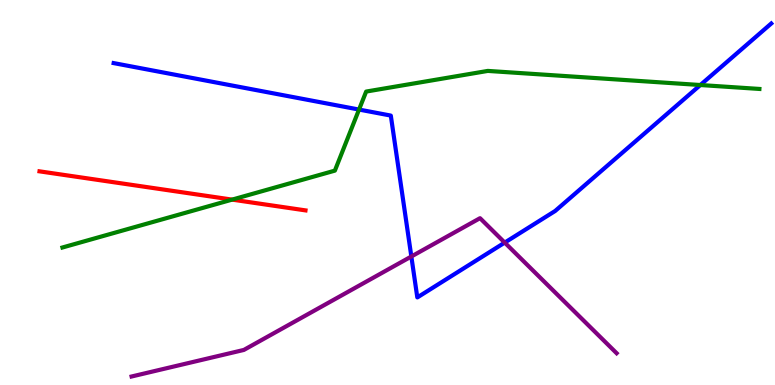[{'lines': ['blue', 'red'], 'intersections': []}, {'lines': ['green', 'red'], 'intersections': [{'x': 3.0, 'y': 4.82}]}, {'lines': ['purple', 'red'], 'intersections': []}, {'lines': ['blue', 'green'], 'intersections': [{'x': 4.63, 'y': 7.15}, {'x': 9.04, 'y': 7.79}]}, {'lines': ['blue', 'purple'], 'intersections': [{'x': 5.31, 'y': 3.34}, {'x': 6.51, 'y': 3.7}]}, {'lines': ['green', 'purple'], 'intersections': []}]